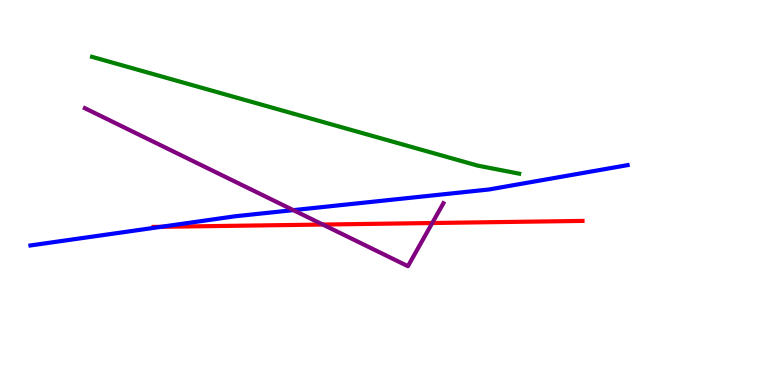[{'lines': ['blue', 'red'], 'intersections': [{'x': 2.08, 'y': 4.11}]}, {'lines': ['green', 'red'], 'intersections': []}, {'lines': ['purple', 'red'], 'intersections': [{'x': 4.17, 'y': 4.17}, {'x': 5.58, 'y': 4.21}]}, {'lines': ['blue', 'green'], 'intersections': []}, {'lines': ['blue', 'purple'], 'intersections': [{'x': 3.78, 'y': 4.54}]}, {'lines': ['green', 'purple'], 'intersections': []}]